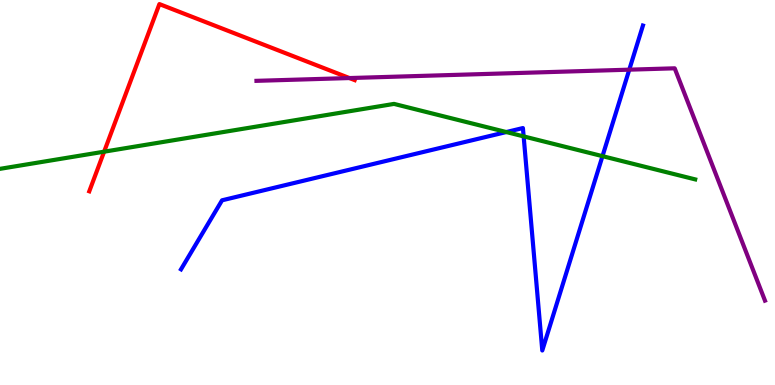[{'lines': ['blue', 'red'], 'intersections': []}, {'lines': ['green', 'red'], 'intersections': [{'x': 1.34, 'y': 6.06}]}, {'lines': ['purple', 'red'], 'intersections': [{'x': 4.51, 'y': 7.97}]}, {'lines': ['blue', 'green'], 'intersections': [{'x': 6.53, 'y': 6.57}, {'x': 6.76, 'y': 6.46}, {'x': 7.77, 'y': 5.94}]}, {'lines': ['blue', 'purple'], 'intersections': [{'x': 8.12, 'y': 8.19}]}, {'lines': ['green', 'purple'], 'intersections': []}]